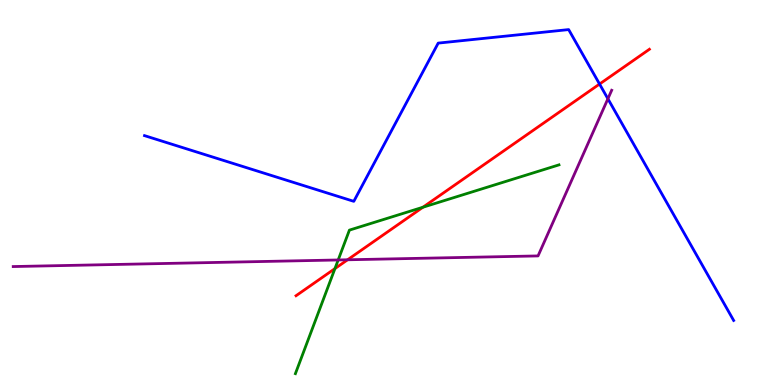[{'lines': ['blue', 'red'], 'intersections': [{'x': 7.74, 'y': 7.82}]}, {'lines': ['green', 'red'], 'intersections': [{'x': 4.32, 'y': 3.02}, {'x': 5.46, 'y': 4.62}]}, {'lines': ['purple', 'red'], 'intersections': [{'x': 4.48, 'y': 3.25}]}, {'lines': ['blue', 'green'], 'intersections': []}, {'lines': ['blue', 'purple'], 'intersections': [{'x': 7.84, 'y': 7.43}]}, {'lines': ['green', 'purple'], 'intersections': [{'x': 4.36, 'y': 3.25}]}]